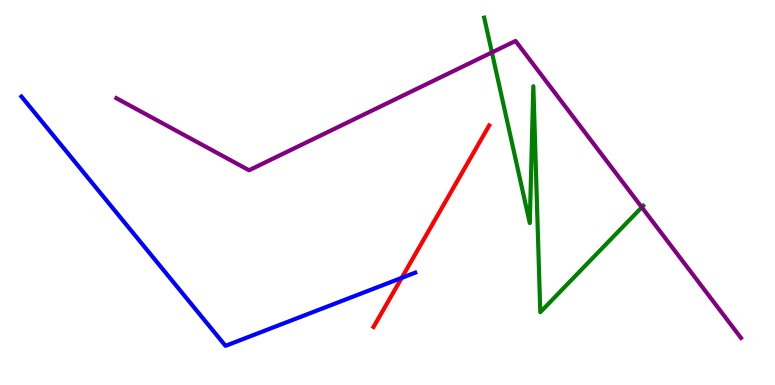[{'lines': ['blue', 'red'], 'intersections': [{'x': 5.18, 'y': 2.78}]}, {'lines': ['green', 'red'], 'intersections': []}, {'lines': ['purple', 'red'], 'intersections': []}, {'lines': ['blue', 'green'], 'intersections': []}, {'lines': ['blue', 'purple'], 'intersections': []}, {'lines': ['green', 'purple'], 'intersections': [{'x': 6.35, 'y': 8.64}, {'x': 8.28, 'y': 4.62}]}]